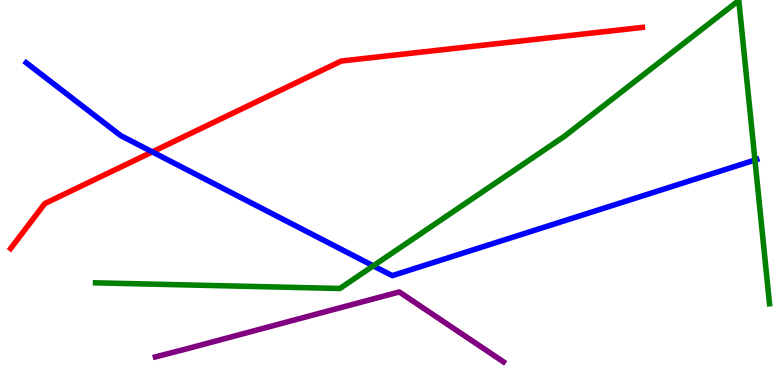[{'lines': ['blue', 'red'], 'intersections': [{'x': 1.97, 'y': 6.05}]}, {'lines': ['green', 'red'], 'intersections': []}, {'lines': ['purple', 'red'], 'intersections': []}, {'lines': ['blue', 'green'], 'intersections': [{'x': 4.82, 'y': 3.1}, {'x': 9.74, 'y': 5.84}]}, {'lines': ['blue', 'purple'], 'intersections': []}, {'lines': ['green', 'purple'], 'intersections': []}]